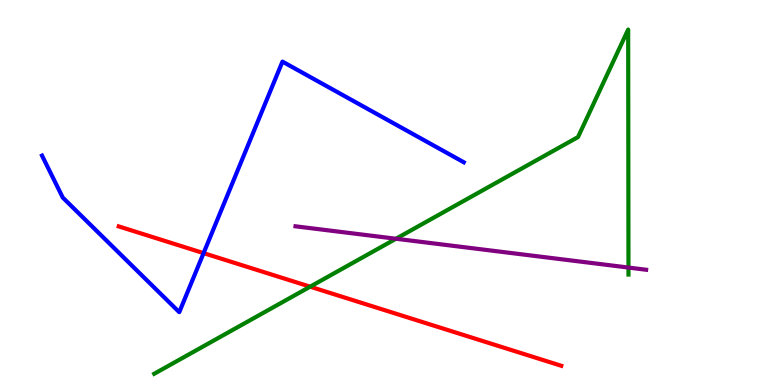[{'lines': ['blue', 'red'], 'intersections': [{'x': 2.63, 'y': 3.43}]}, {'lines': ['green', 'red'], 'intersections': [{'x': 4.0, 'y': 2.55}]}, {'lines': ['purple', 'red'], 'intersections': []}, {'lines': ['blue', 'green'], 'intersections': []}, {'lines': ['blue', 'purple'], 'intersections': []}, {'lines': ['green', 'purple'], 'intersections': [{'x': 5.11, 'y': 3.8}, {'x': 8.11, 'y': 3.05}]}]